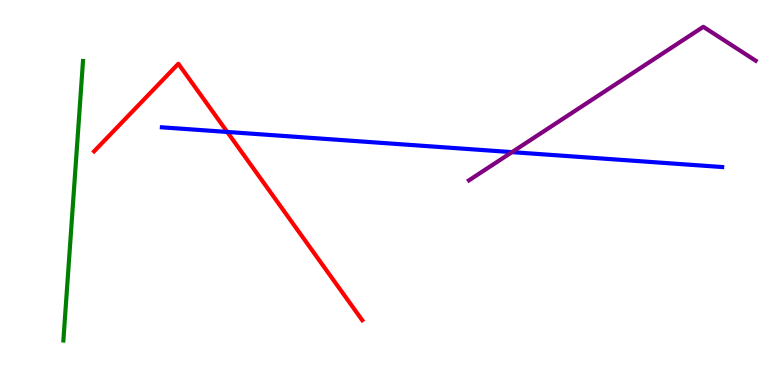[{'lines': ['blue', 'red'], 'intersections': [{'x': 2.93, 'y': 6.57}]}, {'lines': ['green', 'red'], 'intersections': []}, {'lines': ['purple', 'red'], 'intersections': []}, {'lines': ['blue', 'green'], 'intersections': []}, {'lines': ['blue', 'purple'], 'intersections': [{'x': 6.61, 'y': 6.05}]}, {'lines': ['green', 'purple'], 'intersections': []}]